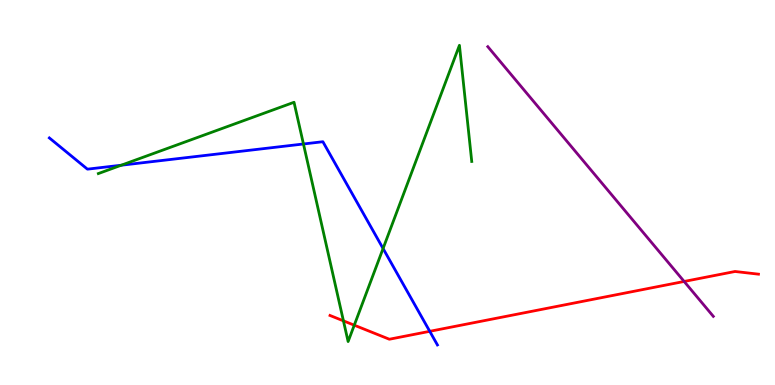[{'lines': ['blue', 'red'], 'intersections': [{'x': 5.55, 'y': 1.39}]}, {'lines': ['green', 'red'], 'intersections': [{'x': 4.43, 'y': 1.67}, {'x': 4.57, 'y': 1.55}]}, {'lines': ['purple', 'red'], 'intersections': [{'x': 8.83, 'y': 2.69}]}, {'lines': ['blue', 'green'], 'intersections': [{'x': 1.56, 'y': 5.71}, {'x': 3.92, 'y': 6.26}, {'x': 4.94, 'y': 3.55}]}, {'lines': ['blue', 'purple'], 'intersections': []}, {'lines': ['green', 'purple'], 'intersections': []}]